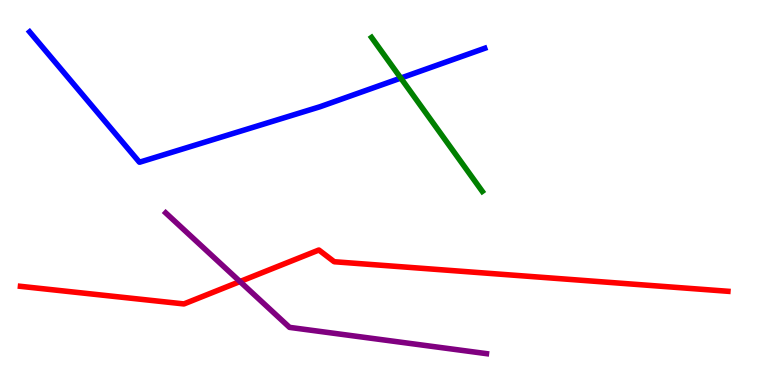[{'lines': ['blue', 'red'], 'intersections': []}, {'lines': ['green', 'red'], 'intersections': []}, {'lines': ['purple', 'red'], 'intersections': [{'x': 3.1, 'y': 2.69}]}, {'lines': ['blue', 'green'], 'intersections': [{'x': 5.17, 'y': 7.97}]}, {'lines': ['blue', 'purple'], 'intersections': []}, {'lines': ['green', 'purple'], 'intersections': []}]